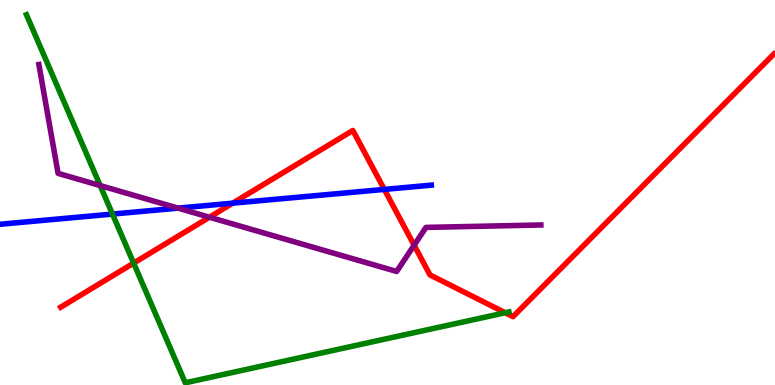[{'lines': ['blue', 'red'], 'intersections': [{'x': 3.0, 'y': 4.72}, {'x': 4.96, 'y': 5.08}]}, {'lines': ['green', 'red'], 'intersections': [{'x': 1.72, 'y': 3.17}, {'x': 6.52, 'y': 1.88}]}, {'lines': ['purple', 'red'], 'intersections': [{'x': 2.7, 'y': 4.36}, {'x': 5.34, 'y': 3.63}]}, {'lines': ['blue', 'green'], 'intersections': [{'x': 1.45, 'y': 4.44}]}, {'lines': ['blue', 'purple'], 'intersections': [{'x': 2.3, 'y': 4.59}]}, {'lines': ['green', 'purple'], 'intersections': [{'x': 1.29, 'y': 5.18}]}]